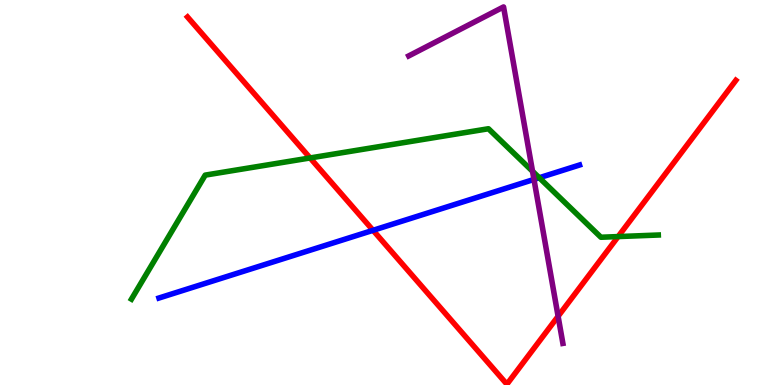[{'lines': ['blue', 'red'], 'intersections': [{'x': 4.81, 'y': 4.02}]}, {'lines': ['green', 'red'], 'intersections': [{'x': 4.0, 'y': 5.9}, {'x': 7.98, 'y': 3.86}]}, {'lines': ['purple', 'red'], 'intersections': [{'x': 7.2, 'y': 1.79}]}, {'lines': ['blue', 'green'], 'intersections': [{'x': 6.96, 'y': 5.38}]}, {'lines': ['blue', 'purple'], 'intersections': [{'x': 6.89, 'y': 5.34}]}, {'lines': ['green', 'purple'], 'intersections': [{'x': 6.87, 'y': 5.55}]}]